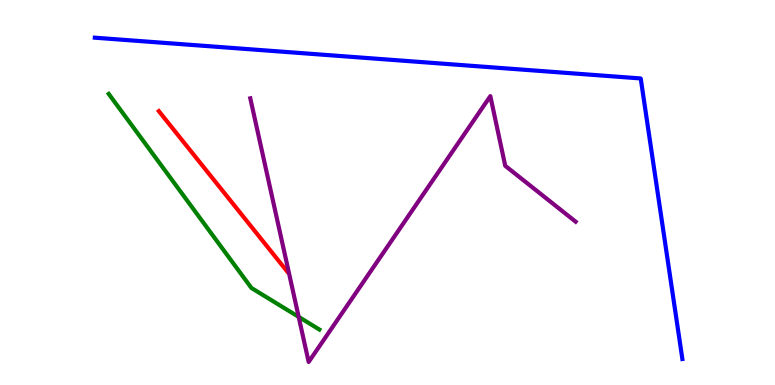[{'lines': ['blue', 'red'], 'intersections': []}, {'lines': ['green', 'red'], 'intersections': []}, {'lines': ['purple', 'red'], 'intersections': []}, {'lines': ['blue', 'green'], 'intersections': []}, {'lines': ['blue', 'purple'], 'intersections': []}, {'lines': ['green', 'purple'], 'intersections': [{'x': 3.85, 'y': 1.77}]}]